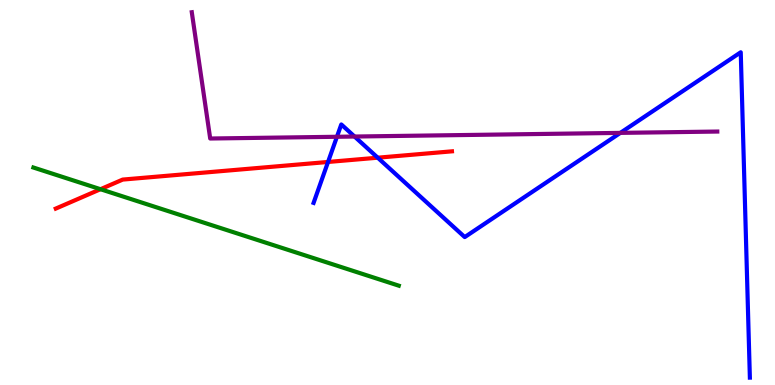[{'lines': ['blue', 'red'], 'intersections': [{'x': 4.23, 'y': 5.79}, {'x': 4.87, 'y': 5.9}]}, {'lines': ['green', 'red'], 'intersections': [{'x': 1.3, 'y': 5.09}]}, {'lines': ['purple', 'red'], 'intersections': []}, {'lines': ['blue', 'green'], 'intersections': []}, {'lines': ['blue', 'purple'], 'intersections': [{'x': 4.35, 'y': 6.45}, {'x': 4.57, 'y': 6.45}, {'x': 8.0, 'y': 6.55}]}, {'lines': ['green', 'purple'], 'intersections': []}]